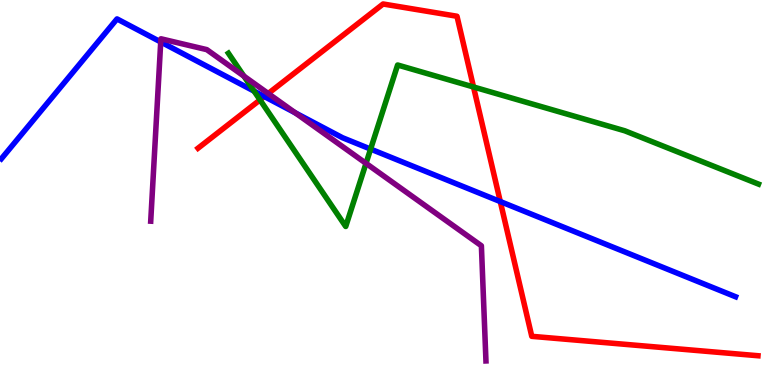[{'lines': ['blue', 'red'], 'intersections': [{'x': 3.41, 'y': 7.49}, {'x': 6.46, 'y': 4.76}]}, {'lines': ['green', 'red'], 'intersections': [{'x': 3.36, 'y': 7.4}, {'x': 6.11, 'y': 7.74}]}, {'lines': ['purple', 'red'], 'intersections': [{'x': 3.46, 'y': 7.57}]}, {'lines': ['blue', 'green'], 'intersections': [{'x': 3.28, 'y': 7.63}, {'x': 4.78, 'y': 6.13}]}, {'lines': ['blue', 'purple'], 'intersections': [{'x': 2.07, 'y': 8.91}, {'x': 3.81, 'y': 7.07}]}, {'lines': ['green', 'purple'], 'intersections': [{'x': 3.15, 'y': 8.02}, {'x': 4.72, 'y': 5.76}]}]